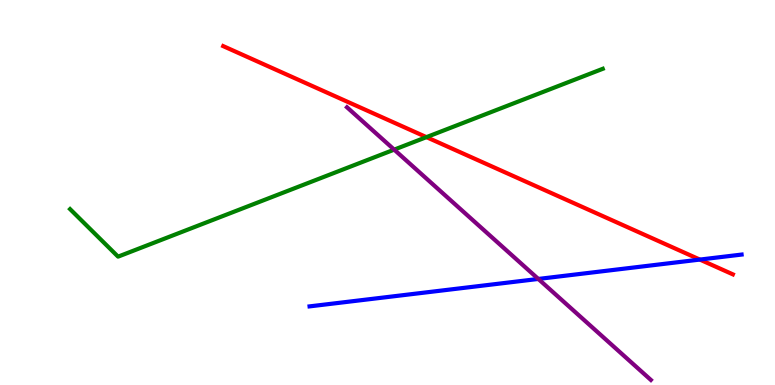[{'lines': ['blue', 'red'], 'intersections': [{'x': 9.03, 'y': 3.26}]}, {'lines': ['green', 'red'], 'intersections': [{'x': 5.5, 'y': 6.44}]}, {'lines': ['purple', 'red'], 'intersections': []}, {'lines': ['blue', 'green'], 'intersections': []}, {'lines': ['blue', 'purple'], 'intersections': [{'x': 6.95, 'y': 2.75}]}, {'lines': ['green', 'purple'], 'intersections': [{'x': 5.09, 'y': 6.11}]}]